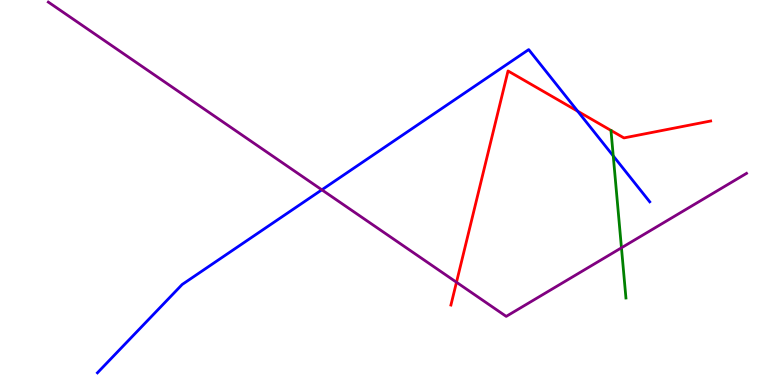[{'lines': ['blue', 'red'], 'intersections': [{'x': 7.45, 'y': 7.11}]}, {'lines': ['green', 'red'], 'intersections': []}, {'lines': ['purple', 'red'], 'intersections': [{'x': 5.89, 'y': 2.67}]}, {'lines': ['blue', 'green'], 'intersections': [{'x': 7.91, 'y': 5.95}]}, {'lines': ['blue', 'purple'], 'intersections': [{'x': 4.15, 'y': 5.07}]}, {'lines': ['green', 'purple'], 'intersections': [{'x': 8.02, 'y': 3.56}]}]